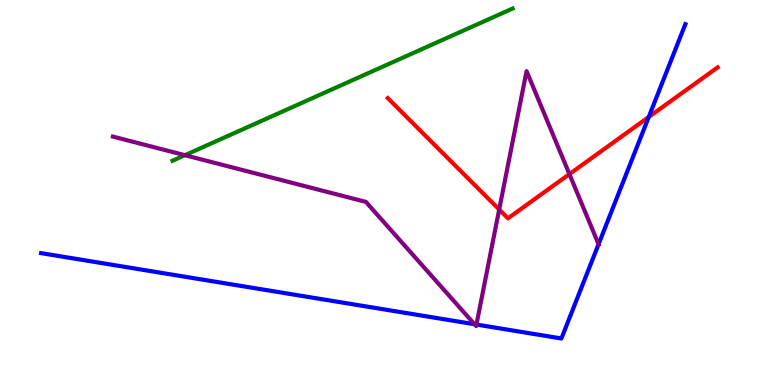[{'lines': ['blue', 'red'], 'intersections': [{'x': 8.37, 'y': 6.96}]}, {'lines': ['green', 'red'], 'intersections': []}, {'lines': ['purple', 'red'], 'intersections': [{'x': 6.44, 'y': 4.56}, {'x': 7.35, 'y': 5.48}]}, {'lines': ['blue', 'green'], 'intersections': []}, {'lines': ['blue', 'purple'], 'intersections': [{'x': 6.12, 'y': 1.58}, {'x': 6.15, 'y': 1.57}, {'x': 7.72, 'y': 3.66}]}, {'lines': ['green', 'purple'], 'intersections': [{'x': 2.39, 'y': 5.97}]}]